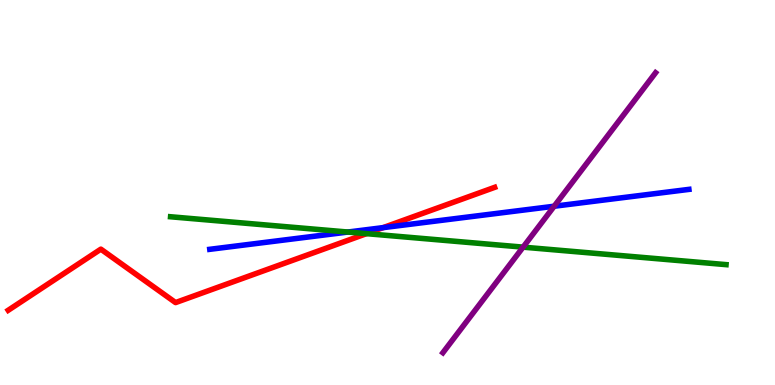[{'lines': ['blue', 'red'], 'intersections': [{'x': 4.94, 'y': 4.09}]}, {'lines': ['green', 'red'], 'intersections': [{'x': 4.73, 'y': 3.93}]}, {'lines': ['purple', 'red'], 'intersections': []}, {'lines': ['blue', 'green'], 'intersections': [{'x': 4.49, 'y': 3.97}]}, {'lines': ['blue', 'purple'], 'intersections': [{'x': 7.15, 'y': 4.64}]}, {'lines': ['green', 'purple'], 'intersections': [{'x': 6.75, 'y': 3.58}]}]